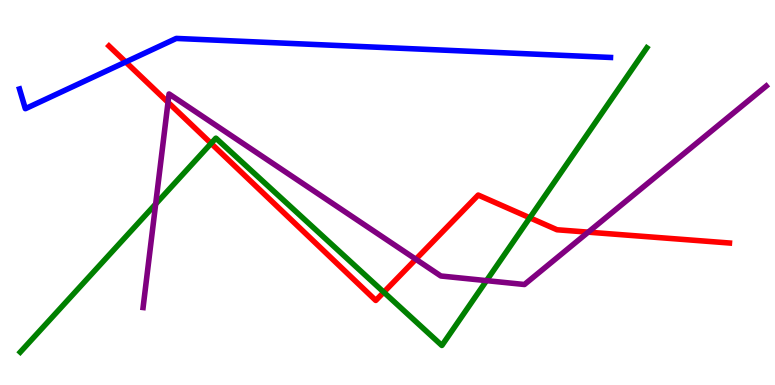[{'lines': ['blue', 'red'], 'intersections': [{'x': 1.62, 'y': 8.39}]}, {'lines': ['green', 'red'], 'intersections': [{'x': 2.72, 'y': 6.28}, {'x': 4.95, 'y': 2.41}, {'x': 6.84, 'y': 4.34}]}, {'lines': ['purple', 'red'], 'intersections': [{'x': 2.17, 'y': 7.34}, {'x': 5.37, 'y': 3.27}, {'x': 7.59, 'y': 3.97}]}, {'lines': ['blue', 'green'], 'intersections': []}, {'lines': ['blue', 'purple'], 'intersections': []}, {'lines': ['green', 'purple'], 'intersections': [{'x': 2.01, 'y': 4.7}, {'x': 6.28, 'y': 2.71}]}]